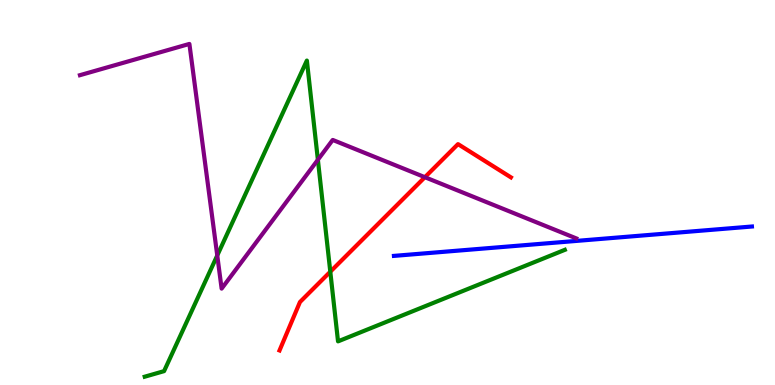[{'lines': ['blue', 'red'], 'intersections': []}, {'lines': ['green', 'red'], 'intersections': [{'x': 4.26, 'y': 2.94}]}, {'lines': ['purple', 'red'], 'intersections': [{'x': 5.48, 'y': 5.4}]}, {'lines': ['blue', 'green'], 'intersections': []}, {'lines': ['blue', 'purple'], 'intersections': []}, {'lines': ['green', 'purple'], 'intersections': [{'x': 2.8, 'y': 3.36}, {'x': 4.1, 'y': 5.85}]}]